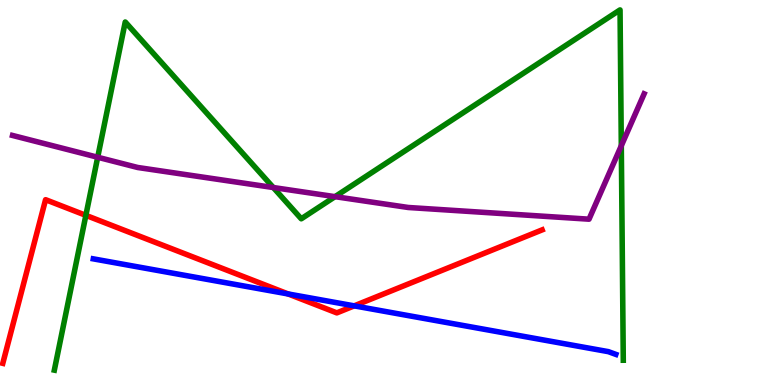[{'lines': ['blue', 'red'], 'intersections': [{'x': 3.72, 'y': 2.36}, {'x': 4.57, 'y': 2.06}]}, {'lines': ['green', 'red'], 'intersections': [{'x': 1.11, 'y': 4.41}]}, {'lines': ['purple', 'red'], 'intersections': []}, {'lines': ['blue', 'green'], 'intersections': []}, {'lines': ['blue', 'purple'], 'intersections': []}, {'lines': ['green', 'purple'], 'intersections': [{'x': 1.26, 'y': 5.92}, {'x': 3.53, 'y': 5.13}, {'x': 4.32, 'y': 4.89}, {'x': 8.02, 'y': 6.21}]}]